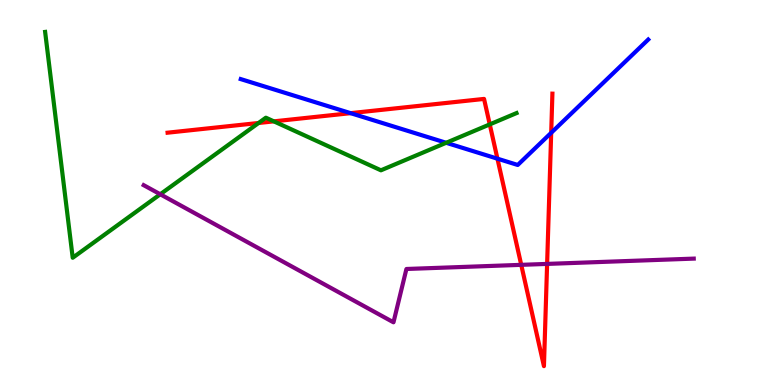[{'lines': ['blue', 'red'], 'intersections': [{'x': 4.52, 'y': 7.06}, {'x': 6.42, 'y': 5.88}, {'x': 7.11, 'y': 6.55}]}, {'lines': ['green', 'red'], 'intersections': [{'x': 3.34, 'y': 6.81}, {'x': 3.53, 'y': 6.85}, {'x': 6.32, 'y': 6.77}]}, {'lines': ['purple', 'red'], 'intersections': [{'x': 6.73, 'y': 3.12}, {'x': 7.06, 'y': 3.15}]}, {'lines': ['blue', 'green'], 'intersections': [{'x': 5.76, 'y': 6.29}]}, {'lines': ['blue', 'purple'], 'intersections': []}, {'lines': ['green', 'purple'], 'intersections': [{'x': 2.07, 'y': 4.95}]}]